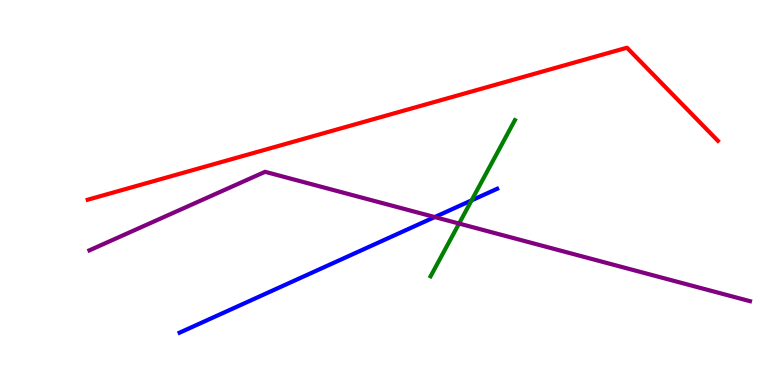[{'lines': ['blue', 'red'], 'intersections': []}, {'lines': ['green', 'red'], 'intersections': []}, {'lines': ['purple', 'red'], 'intersections': []}, {'lines': ['blue', 'green'], 'intersections': [{'x': 6.09, 'y': 4.8}]}, {'lines': ['blue', 'purple'], 'intersections': [{'x': 5.61, 'y': 4.36}]}, {'lines': ['green', 'purple'], 'intersections': [{'x': 5.92, 'y': 4.19}]}]